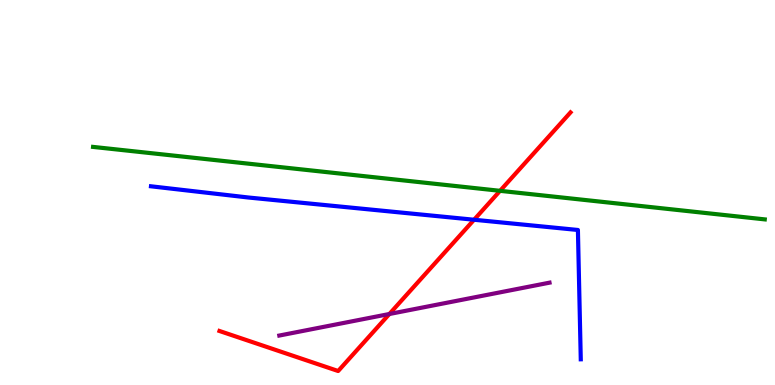[{'lines': ['blue', 'red'], 'intersections': [{'x': 6.12, 'y': 4.29}]}, {'lines': ['green', 'red'], 'intersections': [{'x': 6.45, 'y': 5.04}]}, {'lines': ['purple', 'red'], 'intersections': [{'x': 5.02, 'y': 1.84}]}, {'lines': ['blue', 'green'], 'intersections': []}, {'lines': ['blue', 'purple'], 'intersections': []}, {'lines': ['green', 'purple'], 'intersections': []}]